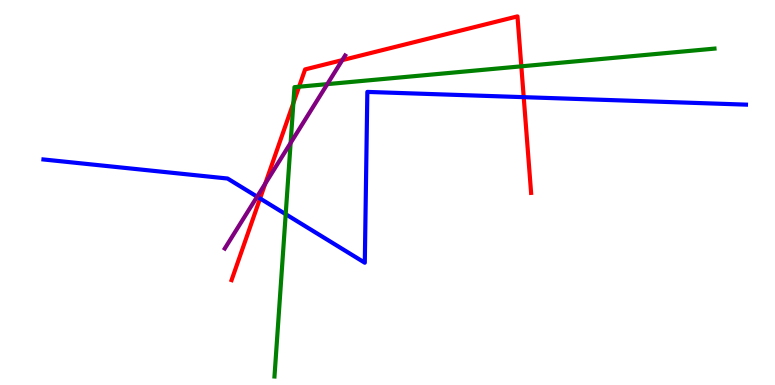[{'lines': ['blue', 'red'], 'intersections': [{'x': 3.36, 'y': 4.84}, {'x': 6.76, 'y': 7.48}]}, {'lines': ['green', 'red'], 'intersections': [{'x': 3.79, 'y': 7.32}, {'x': 3.86, 'y': 7.75}, {'x': 6.73, 'y': 8.28}]}, {'lines': ['purple', 'red'], 'intersections': [{'x': 3.42, 'y': 5.23}, {'x': 4.42, 'y': 8.44}]}, {'lines': ['blue', 'green'], 'intersections': [{'x': 3.69, 'y': 4.44}]}, {'lines': ['blue', 'purple'], 'intersections': [{'x': 3.32, 'y': 4.89}]}, {'lines': ['green', 'purple'], 'intersections': [{'x': 3.75, 'y': 6.29}, {'x': 4.22, 'y': 7.81}]}]